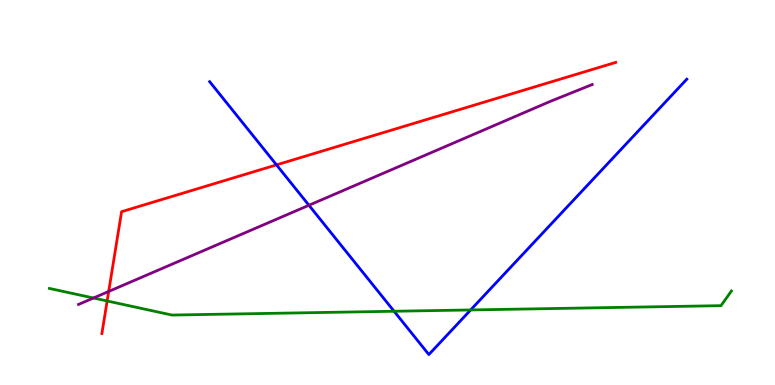[{'lines': ['blue', 'red'], 'intersections': [{'x': 3.57, 'y': 5.72}]}, {'lines': ['green', 'red'], 'intersections': [{'x': 1.38, 'y': 2.18}]}, {'lines': ['purple', 'red'], 'intersections': [{'x': 1.4, 'y': 2.43}]}, {'lines': ['blue', 'green'], 'intersections': [{'x': 5.08, 'y': 1.92}, {'x': 6.07, 'y': 1.95}]}, {'lines': ['blue', 'purple'], 'intersections': [{'x': 3.99, 'y': 4.67}]}, {'lines': ['green', 'purple'], 'intersections': [{'x': 1.21, 'y': 2.26}]}]